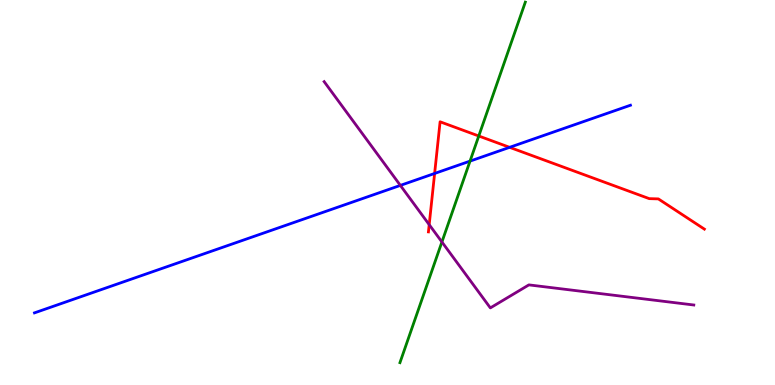[{'lines': ['blue', 'red'], 'intersections': [{'x': 5.61, 'y': 5.49}, {'x': 6.58, 'y': 6.17}]}, {'lines': ['green', 'red'], 'intersections': [{'x': 6.18, 'y': 6.47}]}, {'lines': ['purple', 'red'], 'intersections': [{'x': 5.54, 'y': 4.16}]}, {'lines': ['blue', 'green'], 'intersections': [{'x': 6.06, 'y': 5.82}]}, {'lines': ['blue', 'purple'], 'intersections': [{'x': 5.17, 'y': 5.18}]}, {'lines': ['green', 'purple'], 'intersections': [{'x': 5.7, 'y': 3.71}]}]